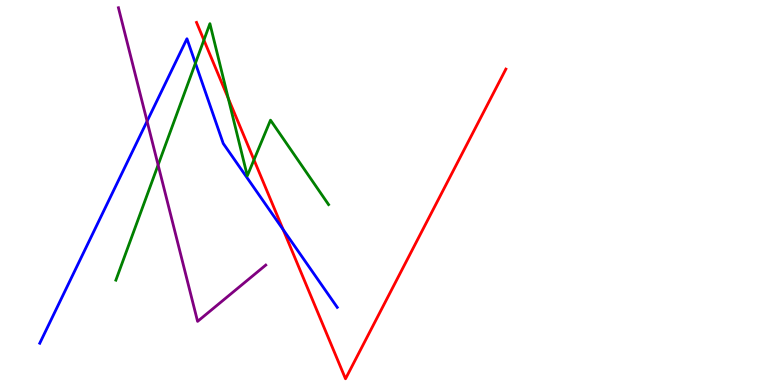[{'lines': ['blue', 'red'], 'intersections': [{'x': 3.65, 'y': 4.04}]}, {'lines': ['green', 'red'], 'intersections': [{'x': 2.63, 'y': 8.96}, {'x': 2.95, 'y': 7.44}, {'x': 3.28, 'y': 5.85}]}, {'lines': ['purple', 'red'], 'intersections': []}, {'lines': ['blue', 'green'], 'intersections': [{'x': 2.52, 'y': 8.36}]}, {'lines': ['blue', 'purple'], 'intersections': [{'x': 1.9, 'y': 6.85}]}, {'lines': ['green', 'purple'], 'intersections': [{'x': 2.04, 'y': 5.71}]}]